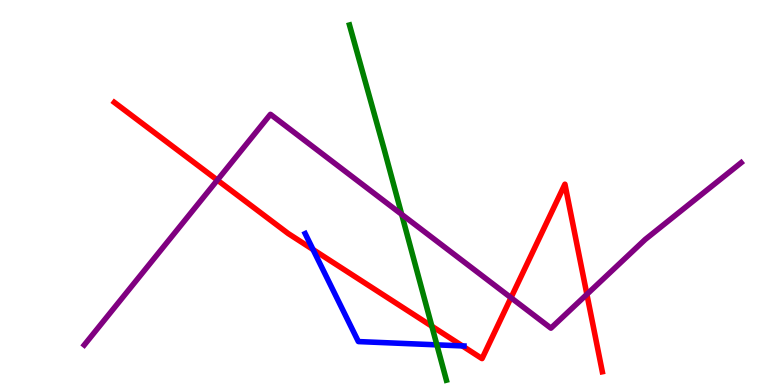[{'lines': ['blue', 'red'], 'intersections': [{'x': 4.04, 'y': 3.52}, {'x': 5.97, 'y': 1.02}]}, {'lines': ['green', 'red'], 'intersections': [{'x': 5.57, 'y': 1.53}]}, {'lines': ['purple', 'red'], 'intersections': [{'x': 2.8, 'y': 5.32}, {'x': 6.59, 'y': 2.27}, {'x': 7.57, 'y': 2.36}]}, {'lines': ['blue', 'green'], 'intersections': [{'x': 5.64, 'y': 1.04}]}, {'lines': ['blue', 'purple'], 'intersections': []}, {'lines': ['green', 'purple'], 'intersections': [{'x': 5.18, 'y': 4.43}]}]